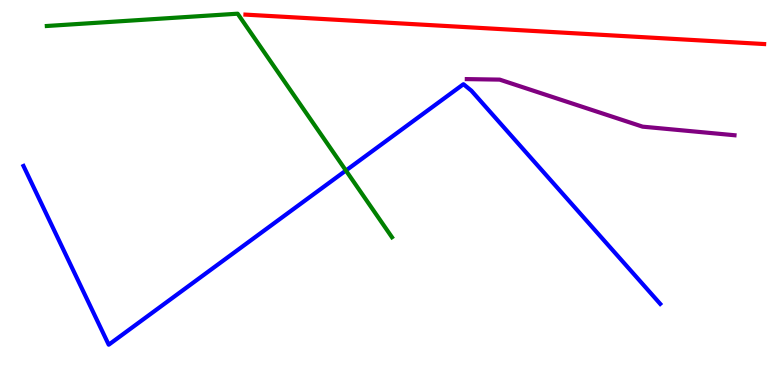[{'lines': ['blue', 'red'], 'intersections': []}, {'lines': ['green', 'red'], 'intersections': []}, {'lines': ['purple', 'red'], 'intersections': []}, {'lines': ['blue', 'green'], 'intersections': [{'x': 4.46, 'y': 5.57}]}, {'lines': ['blue', 'purple'], 'intersections': []}, {'lines': ['green', 'purple'], 'intersections': []}]